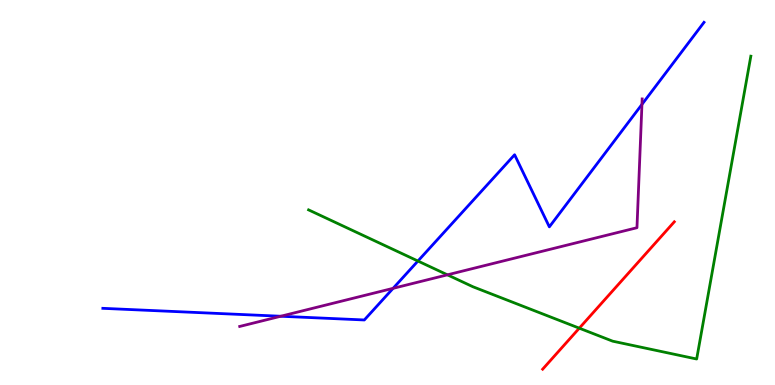[{'lines': ['blue', 'red'], 'intersections': []}, {'lines': ['green', 'red'], 'intersections': [{'x': 7.47, 'y': 1.48}]}, {'lines': ['purple', 'red'], 'intersections': []}, {'lines': ['blue', 'green'], 'intersections': [{'x': 5.39, 'y': 3.22}]}, {'lines': ['blue', 'purple'], 'intersections': [{'x': 3.62, 'y': 1.79}, {'x': 5.07, 'y': 2.51}, {'x': 8.28, 'y': 7.29}]}, {'lines': ['green', 'purple'], 'intersections': [{'x': 5.77, 'y': 2.86}]}]